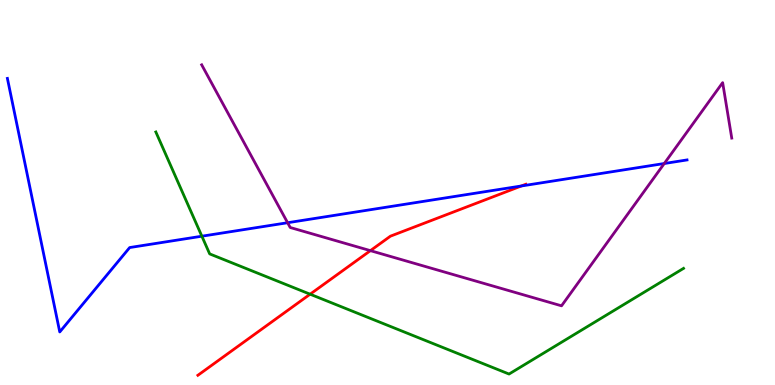[{'lines': ['blue', 'red'], 'intersections': [{'x': 6.73, 'y': 5.17}]}, {'lines': ['green', 'red'], 'intersections': [{'x': 4.0, 'y': 2.36}]}, {'lines': ['purple', 'red'], 'intersections': [{'x': 4.78, 'y': 3.49}]}, {'lines': ['blue', 'green'], 'intersections': [{'x': 2.6, 'y': 3.86}]}, {'lines': ['blue', 'purple'], 'intersections': [{'x': 3.71, 'y': 4.21}, {'x': 8.57, 'y': 5.75}]}, {'lines': ['green', 'purple'], 'intersections': []}]